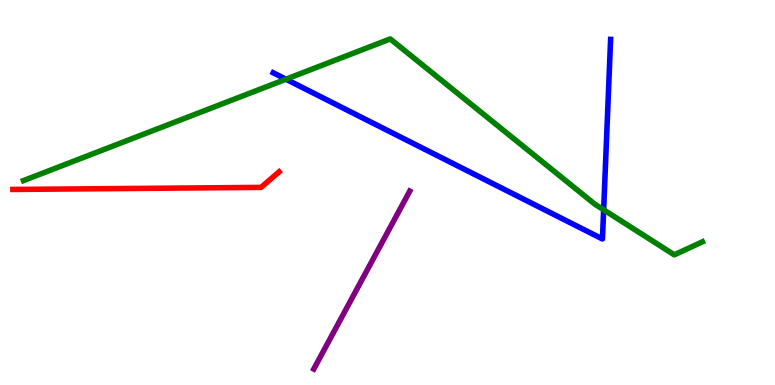[{'lines': ['blue', 'red'], 'intersections': []}, {'lines': ['green', 'red'], 'intersections': []}, {'lines': ['purple', 'red'], 'intersections': []}, {'lines': ['blue', 'green'], 'intersections': [{'x': 3.69, 'y': 7.94}, {'x': 7.79, 'y': 4.55}]}, {'lines': ['blue', 'purple'], 'intersections': []}, {'lines': ['green', 'purple'], 'intersections': []}]